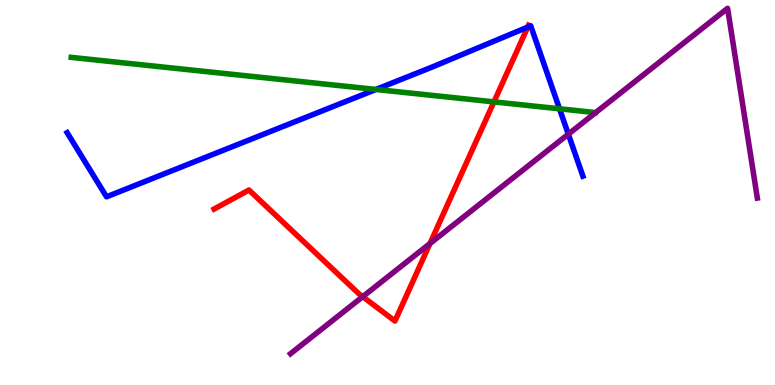[{'lines': ['blue', 'red'], 'intersections': [{'x': 6.81, 'y': 9.3}]}, {'lines': ['green', 'red'], 'intersections': [{'x': 6.37, 'y': 7.35}]}, {'lines': ['purple', 'red'], 'intersections': [{'x': 4.68, 'y': 2.29}, {'x': 5.55, 'y': 3.67}]}, {'lines': ['blue', 'green'], 'intersections': [{'x': 4.85, 'y': 7.68}, {'x': 7.22, 'y': 7.17}]}, {'lines': ['blue', 'purple'], 'intersections': [{'x': 7.33, 'y': 6.51}]}, {'lines': ['green', 'purple'], 'intersections': []}]